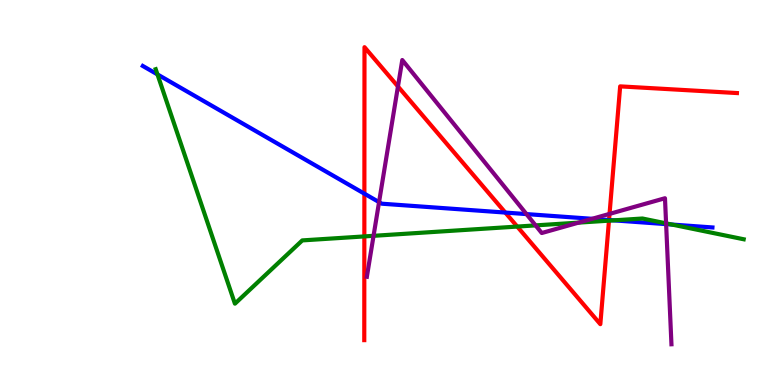[{'lines': ['blue', 'red'], 'intersections': [{'x': 4.7, 'y': 4.97}, {'x': 6.52, 'y': 4.48}, {'x': 7.86, 'y': 4.29}]}, {'lines': ['green', 'red'], 'intersections': [{'x': 4.7, 'y': 3.86}, {'x': 6.67, 'y': 4.12}, {'x': 7.86, 'y': 4.27}]}, {'lines': ['purple', 'red'], 'intersections': [{'x': 5.13, 'y': 7.75}, {'x': 7.86, 'y': 4.44}]}, {'lines': ['blue', 'green'], 'intersections': [{'x': 2.03, 'y': 8.07}, {'x': 7.92, 'y': 4.28}, {'x': 8.67, 'y': 4.17}]}, {'lines': ['blue', 'purple'], 'intersections': [{'x': 4.89, 'y': 4.75}, {'x': 6.79, 'y': 4.44}, {'x': 7.64, 'y': 4.32}, {'x': 8.6, 'y': 4.18}]}, {'lines': ['green', 'purple'], 'intersections': [{'x': 4.82, 'y': 3.87}, {'x': 6.91, 'y': 4.15}, {'x': 7.47, 'y': 4.22}, {'x': 8.59, 'y': 4.2}]}]